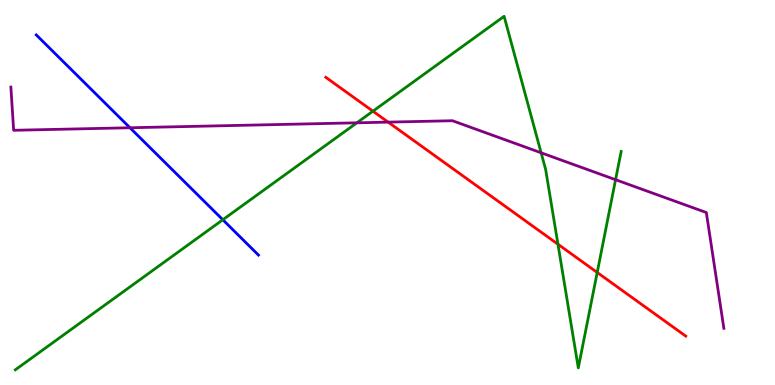[{'lines': ['blue', 'red'], 'intersections': []}, {'lines': ['green', 'red'], 'intersections': [{'x': 4.81, 'y': 7.11}, {'x': 7.2, 'y': 3.66}, {'x': 7.71, 'y': 2.92}]}, {'lines': ['purple', 'red'], 'intersections': [{'x': 5.01, 'y': 6.83}]}, {'lines': ['blue', 'green'], 'intersections': [{'x': 2.88, 'y': 4.29}]}, {'lines': ['blue', 'purple'], 'intersections': [{'x': 1.68, 'y': 6.68}]}, {'lines': ['green', 'purple'], 'intersections': [{'x': 4.6, 'y': 6.81}, {'x': 6.98, 'y': 6.03}, {'x': 7.94, 'y': 5.33}]}]